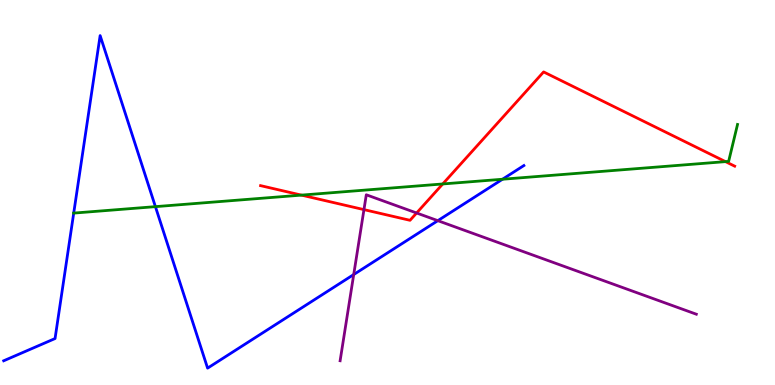[{'lines': ['blue', 'red'], 'intersections': []}, {'lines': ['green', 'red'], 'intersections': [{'x': 3.89, 'y': 4.93}, {'x': 5.71, 'y': 5.22}, {'x': 9.36, 'y': 5.8}]}, {'lines': ['purple', 'red'], 'intersections': [{'x': 4.7, 'y': 4.56}, {'x': 5.38, 'y': 4.47}]}, {'lines': ['blue', 'green'], 'intersections': [{'x': 0.951, 'y': 4.46}, {'x': 2.01, 'y': 4.63}, {'x': 6.48, 'y': 5.34}]}, {'lines': ['blue', 'purple'], 'intersections': [{'x': 4.56, 'y': 2.87}, {'x': 5.65, 'y': 4.27}]}, {'lines': ['green', 'purple'], 'intersections': []}]